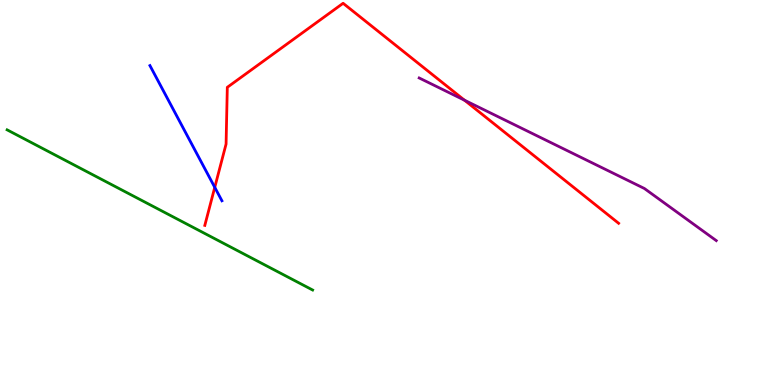[{'lines': ['blue', 'red'], 'intersections': [{'x': 2.77, 'y': 5.13}]}, {'lines': ['green', 'red'], 'intersections': []}, {'lines': ['purple', 'red'], 'intersections': [{'x': 5.99, 'y': 7.4}]}, {'lines': ['blue', 'green'], 'intersections': []}, {'lines': ['blue', 'purple'], 'intersections': []}, {'lines': ['green', 'purple'], 'intersections': []}]